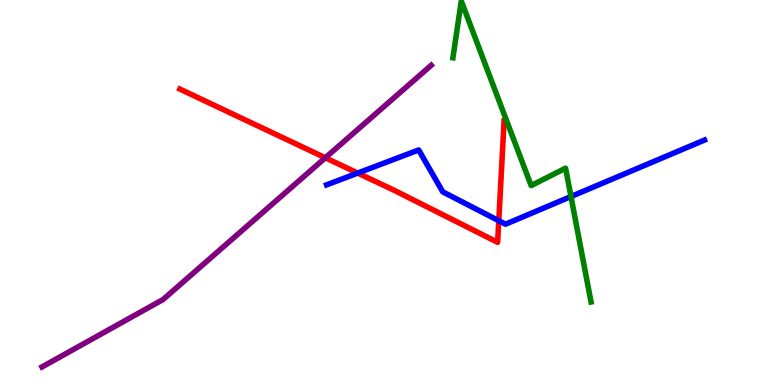[{'lines': ['blue', 'red'], 'intersections': [{'x': 4.62, 'y': 5.5}, {'x': 6.44, 'y': 4.27}]}, {'lines': ['green', 'red'], 'intersections': []}, {'lines': ['purple', 'red'], 'intersections': [{'x': 4.2, 'y': 5.9}]}, {'lines': ['blue', 'green'], 'intersections': [{'x': 7.37, 'y': 4.9}]}, {'lines': ['blue', 'purple'], 'intersections': []}, {'lines': ['green', 'purple'], 'intersections': []}]